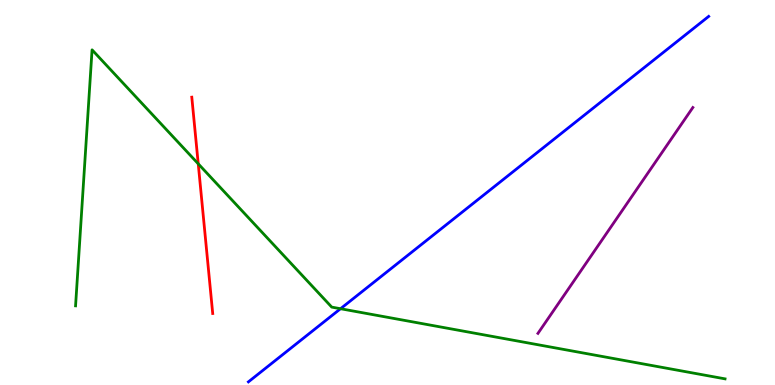[{'lines': ['blue', 'red'], 'intersections': []}, {'lines': ['green', 'red'], 'intersections': [{'x': 2.56, 'y': 5.75}]}, {'lines': ['purple', 'red'], 'intersections': []}, {'lines': ['blue', 'green'], 'intersections': [{'x': 4.39, 'y': 1.98}]}, {'lines': ['blue', 'purple'], 'intersections': []}, {'lines': ['green', 'purple'], 'intersections': []}]